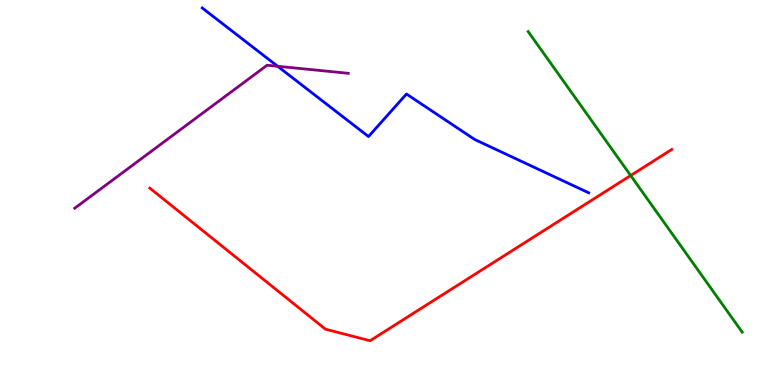[{'lines': ['blue', 'red'], 'intersections': []}, {'lines': ['green', 'red'], 'intersections': [{'x': 8.14, 'y': 5.44}]}, {'lines': ['purple', 'red'], 'intersections': []}, {'lines': ['blue', 'green'], 'intersections': []}, {'lines': ['blue', 'purple'], 'intersections': [{'x': 3.58, 'y': 8.28}]}, {'lines': ['green', 'purple'], 'intersections': []}]